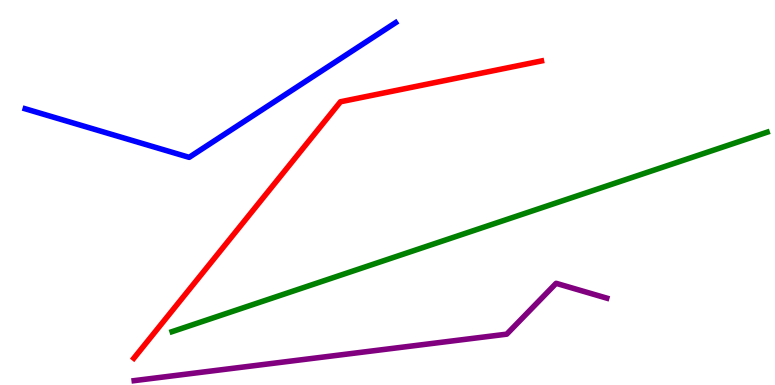[{'lines': ['blue', 'red'], 'intersections': []}, {'lines': ['green', 'red'], 'intersections': []}, {'lines': ['purple', 'red'], 'intersections': []}, {'lines': ['blue', 'green'], 'intersections': []}, {'lines': ['blue', 'purple'], 'intersections': []}, {'lines': ['green', 'purple'], 'intersections': []}]